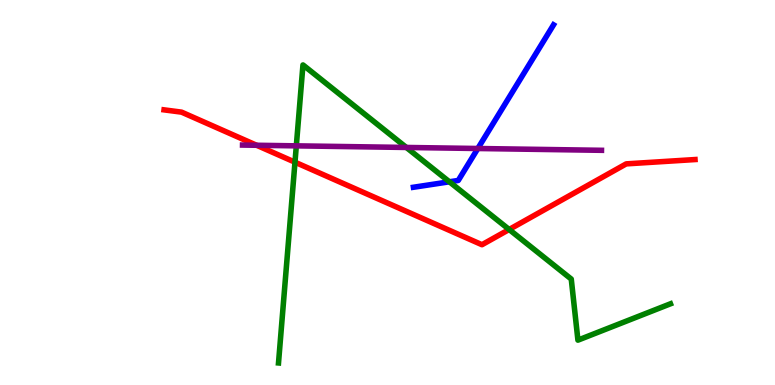[{'lines': ['blue', 'red'], 'intersections': []}, {'lines': ['green', 'red'], 'intersections': [{'x': 3.81, 'y': 5.79}, {'x': 6.57, 'y': 4.04}]}, {'lines': ['purple', 'red'], 'intersections': [{'x': 3.31, 'y': 6.23}]}, {'lines': ['blue', 'green'], 'intersections': [{'x': 5.8, 'y': 5.28}]}, {'lines': ['blue', 'purple'], 'intersections': [{'x': 6.17, 'y': 6.14}]}, {'lines': ['green', 'purple'], 'intersections': [{'x': 3.82, 'y': 6.21}, {'x': 5.24, 'y': 6.17}]}]